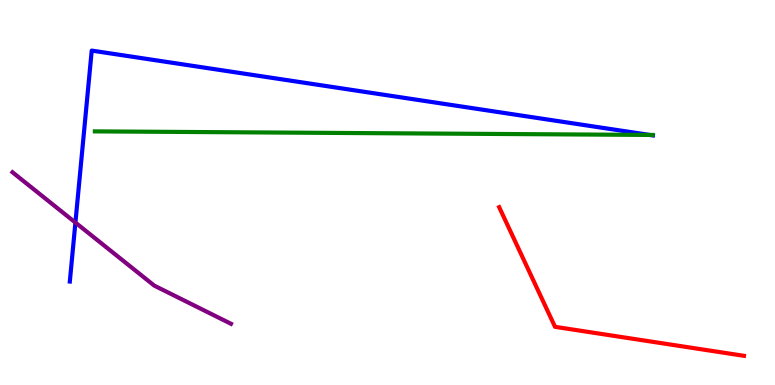[{'lines': ['blue', 'red'], 'intersections': []}, {'lines': ['green', 'red'], 'intersections': []}, {'lines': ['purple', 'red'], 'intersections': []}, {'lines': ['blue', 'green'], 'intersections': [{'x': 8.38, 'y': 6.5}]}, {'lines': ['blue', 'purple'], 'intersections': [{'x': 0.973, 'y': 4.22}]}, {'lines': ['green', 'purple'], 'intersections': []}]